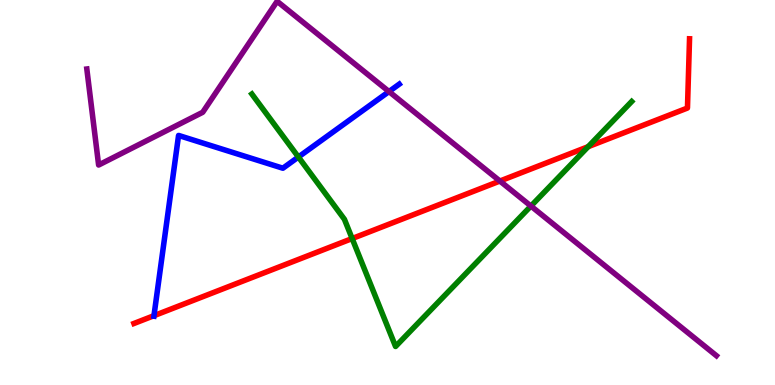[{'lines': ['blue', 'red'], 'intersections': [{'x': 1.99, 'y': 1.8}]}, {'lines': ['green', 'red'], 'intersections': [{'x': 4.54, 'y': 3.8}, {'x': 7.59, 'y': 6.19}]}, {'lines': ['purple', 'red'], 'intersections': [{'x': 6.45, 'y': 5.3}]}, {'lines': ['blue', 'green'], 'intersections': [{'x': 3.85, 'y': 5.92}]}, {'lines': ['blue', 'purple'], 'intersections': [{'x': 5.02, 'y': 7.62}]}, {'lines': ['green', 'purple'], 'intersections': [{'x': 6.85, 'y': 4.65}]}]